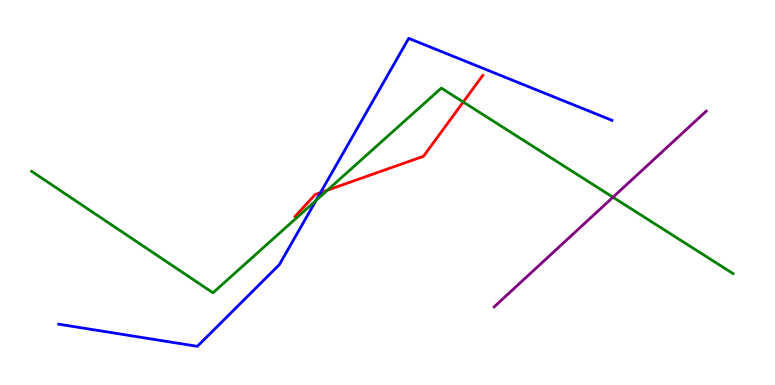[{'lines': ['blue', 'red'], 'intersections': [{'x': 4.14, 'y': 5.0}]}, {'lines': ['green', 'red'], 'intersections': [{'x': 4.23, 'y': 5.06}, {'x': 5.98, 'y': 7.35}]}, {'lines': ['purple', 'red'], 'intersections': []}, {'lines': ['blue', 'green'], 'intersections': [{'x': 4.08, 'y': 4.8}]}, {'lines': ['blue', 'purple'], 'intersections': []}, {'lines': ['green', 'purple'], 'intersections': [{'x': 7.91, 'y': 4.88}]}]